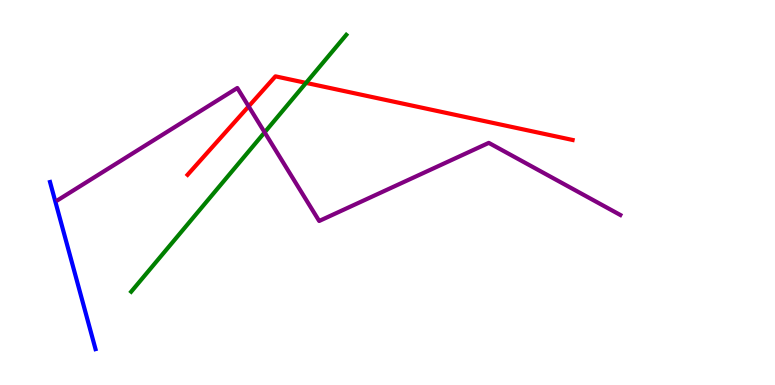[{'lines': ['blue', 'red'], 'intersections': []}, {'lines': ['green', 'red'], 'intersections': [{'x': 3.95, 'y': 7.85}]}, {'lines': ['purple', 'red'], 'intersections': [{'x': 3.21, 'y': 7.24}]}, {'lines': ['blue', 'green'], 'intersections': []}, {'lines': ['blue', 'purple'], 'intersections': []}, {'lines': ['green', 'purple'], 'intersections': [{'x': 3.41, 'y': 6.56}]}]